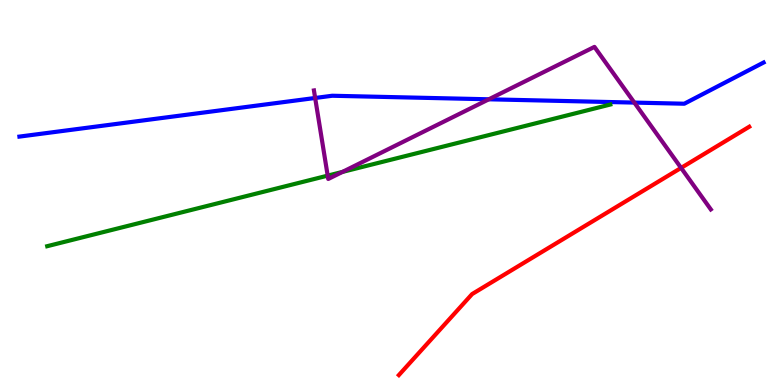[{'lines': ['blue', 'red'], 'intersections': []}, {'lines': ['green', 'red'], 'intersections': []}, {'lines': ['purple', 'red'], 'intersections': [{'x': 8.79, 'y': 5.64}]}, {'lines': ['blue', 'green'], 'intersections': []}, {'lines': ['blue', 'purple'], 'intersections': [{'x': 4.07, 'y': 7.46}, {'x': 6.31, 'y': 7.42}, {'x': 8.18, 'y': 7.34}]}, {'lines': ['green', 'purple'], 'intersections': [{'x': 4.23, 'y': 5.44}, {'x': 4.42, 'y': 5.53}]}]